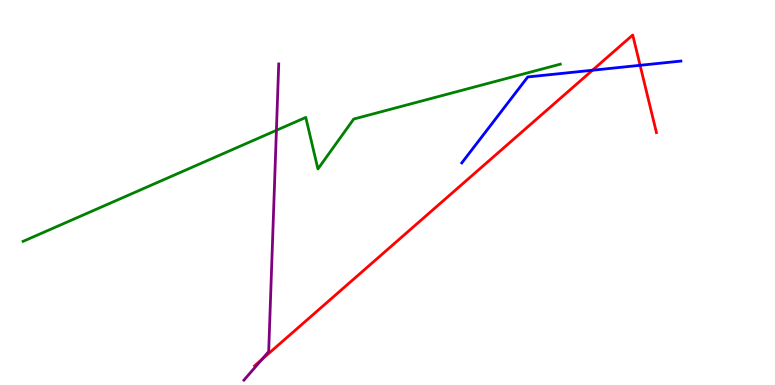[{'lines': ['blue', 'red'], 'intersections': [{'x': 7.64, 'y': 8.18}, {'x': 8.26, 'y': 8.3}]}, {'lines': ['green', 'red'], 'intersections': []}, {'lines': ['purple', 'red'], 'intersections': [{'x': 3.38, 'y': 0.665}]}, {'lines': ['blue', 'green'], 'intersections': []}, {'lines': ['blue', 'purple'], 'intersections': []}, {'lines': ['green', 'purple'], 'intersections': [{'x': 3.57, 'y': 6.62}]}]